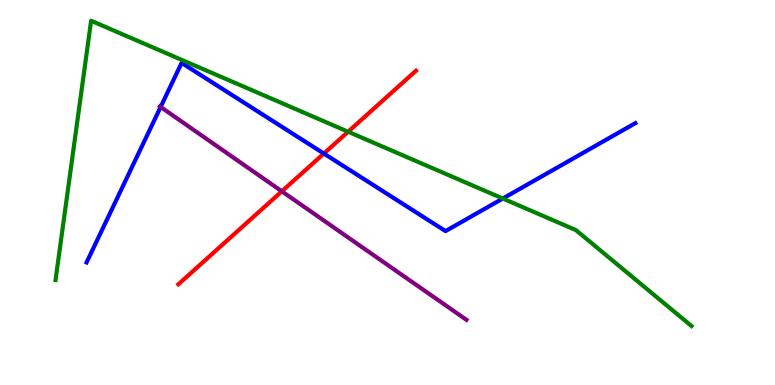[{'lines': ['blue', 'red'], 'intersections': [{'x': 4.18, 'y': 6.01}]}, {'lines': ['green', 'red'], 'intersections': [{'x': 4.49, 'y': 6.58}]}, {'lines': ['purple', 'red'], 'intersections': [{'x': 3.64, 'y': 5.03}]}, {'lines': ['blue', 'green'], 'intersections': [{'x': 6.49, 'y': 4.84}]}, {'lines': ['blue', 'purple'], 'intersections': [{'x': 2.07, 'y': 7.22}]}, {'lines': ['green', 'purple'], 'intersections': []}]